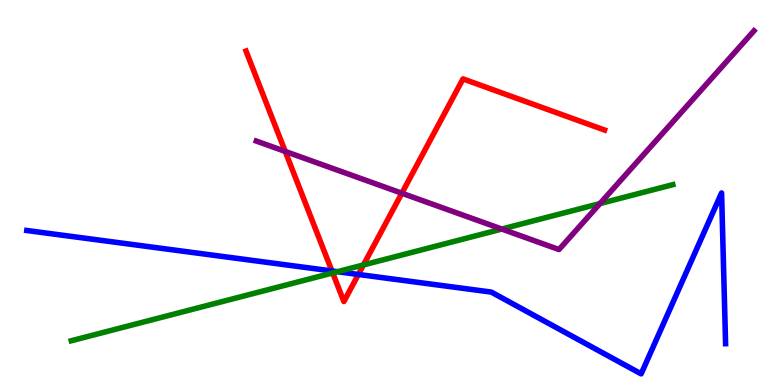[{'lines': ['blue', 'red'], 'intersections': [{'x': 4.28, 'y': 2.96}, {'x': 4.62, 'y': 2.87}]}, {'lines': ['green', 'red'], 'intersections': [{'x': 4.29, 'y': 2.91}, {'x': 4.69, 'y': 3.12}]}, {'lines': ['purple', 'red'], 'intersections': [{'x': 3.68, 'y': 6.07}, {'x': 5.19, 'y': 4.98}]}, {'lines': ['blue', 'green'], 'intersections': [{'x': 4.35, 'y': 2.94}]}, {'lines': ['blue', 'purple'], 'intersections': []}, {'lines': ['green', 'purple'], 'intersections': [{'x': 6.47, 'y': 4.05}, {'x': 7.74, 'y': 4.71}]}]